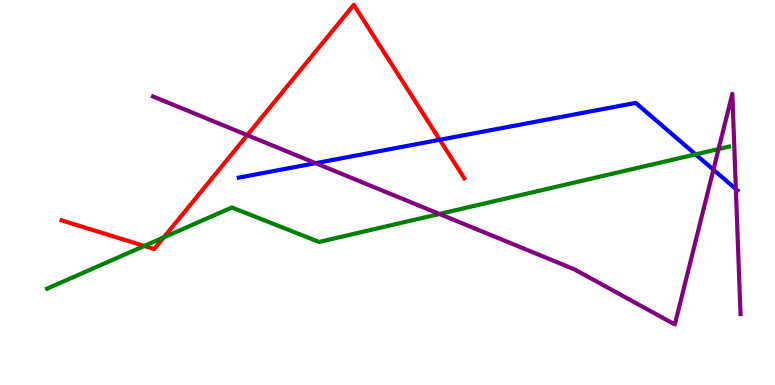[{'lines': ['blue', 'red'], 'intersections': [{'x': 5.67, 'y': 6.37}]}, {'lines': ['green', 'red'], 'intersections': [{'x': 1.86, 'y': 3.61}, {'x': 2.11, 'y': 3.83}]}, {'lines': ['purple', 'red'], 'intersections': [{'x': 3.19, 'y': 6.49}]}, {'lines': ['blue', 'green'], 'intersections': [{'x': 8.98, 'y': 5.99}]}, {'lines': ['blue', 'purple'], 'intersections': [{'x': 4.07, 'y': 5.76}, {'x': 9.21, 'y': 5.59}, {'x': 9.5, 'y': 5.09}]}, {'lines': ['green', 'purple'], 'intersections': [{'x': 5.67, 'y': 4.44}, {'x': 9.27, 'y': 6.13}]}]